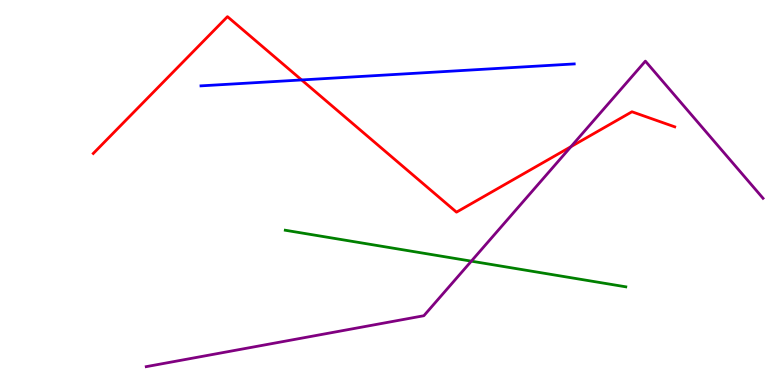[{'lines': ['blue', 'red'], 'intersections': [{'x': 3.89, 'y': 7.92}]}, {'lines': ['green', 'red'], 'intersections': []}, {'lines': ['purple', 'red'], 'intersections': [{'x': 7.37, 'y': 6.19}]}, {'lines': ['blue', 'green'], 'intersections': []}, {'lines': ['blue', 'purple'], 'intersections': []}, {'lines': ['green', 'purple'], 'intersections': [{'x': 6.08, 'y': 3.22}]}]